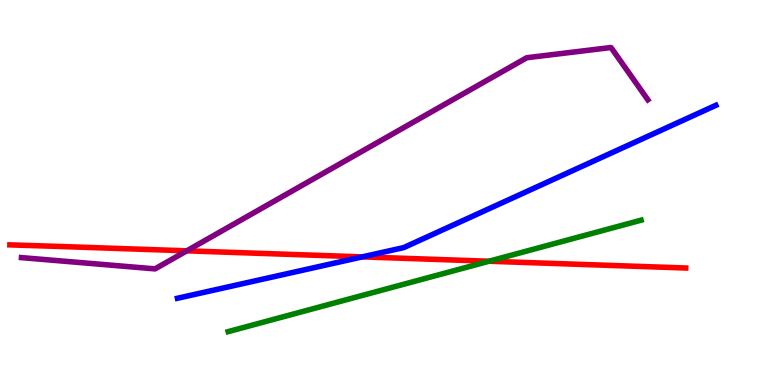[{'lines': ['blue', 'red'], 'intersections': [{'x': 4.67, 'y': 3.33}]}, {'lines': ['green', 'red'], 'intersections': [{'x': 6.31, 'y': 3.21}]}, {'lines': ['purple', 'red'], 'intersections': [{'x': 2.41, 'y': 3.48}]}, {'lines': ['blue', 'green'], 'intersections': []}, {'lines': ['blue', 'purple'], 'intersections': []}, {'lines': ['green', 'purple'], 'intersections': []}]